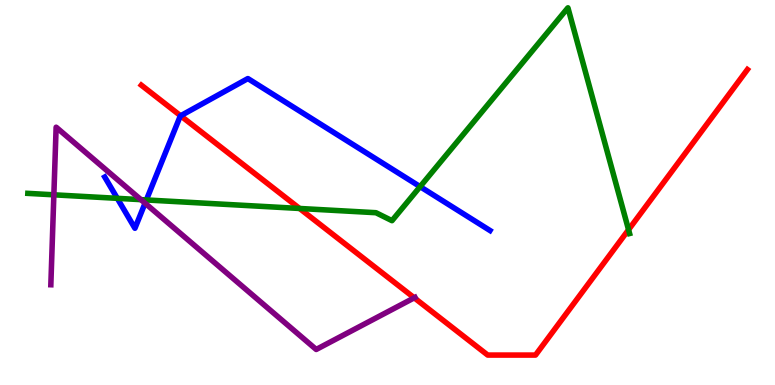[{'lines': ['blue', 'red'], 'intersections': [{'x': 2.33, 'y': 6.99}]}, {'lines': ['green', 'red'], 'intersections': [{'x': 3.87, 'y': 4.59}, {'x': 8.11, 'y': 4.03}]}, {'lines': ['purple', 'red'], 'intersections': [{'x': 5.35, 'y': 2.26}]}, {'lines': ['blue', 'green'], 'intersections': [{'x': 1.51, 'y': 4.85}, {'x': 1.89, 'y': 4.81}, {'x': 5.42, 'y': 5.15}]}, {'lines': ['blue', 'purple'], 'intersections': [{'x': 1.87, 'y': 4.72}]}, {'lines': ['green', 'purple'], 'intersections': [{'x': 0.695, 'y': 4.94}, {'x': 1.82, 'y': 4.81}]}]